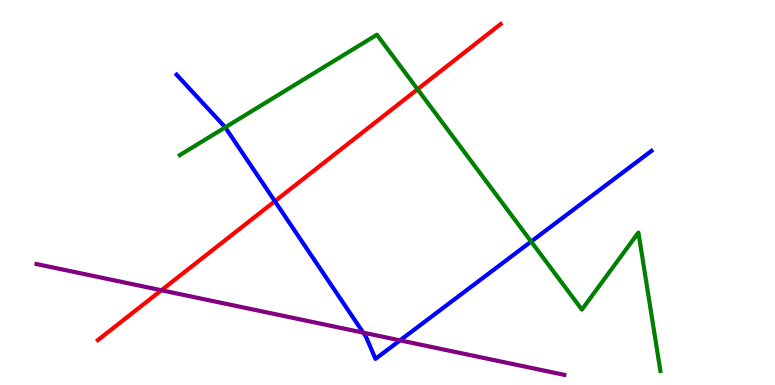[{'lines': ['blue', 'red'], 'intersections': [{'x': 3.55, 'y': 4.77}]}, {'lines': ['green', 'red'], 'intersections': [{'x': 5.39, 'y': 7.68}]}, {'lines': ['purple', 'red'], 'intersections': [{'x': 2.08, 'y': 2.46}]}, {'lines': ['blue', 'green'], 'intersections': [{'x': 2.91, 'y': 6.69}, {'x': 6.85, 'y': 3.73}]}, {'lines': ['blue', 'purple'], 'intersections': [{'x': 4.69, 'y': 1.36}, {'x': 5.16, 'y': 1.16}]}, {'lines': ['green', 'purple'], 'intersections': []}]